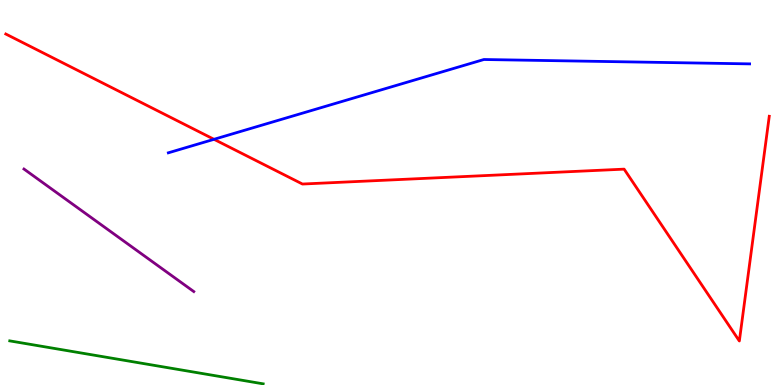[{'lines': ['blue', 'red'], 'intersections': [{'x': 2.76, 'y': 6.38}]}, {'lines': ['green', 'red'], 'intersections': []}, {'lines': ['purple', 'red'], 'intersections': []}, {'lines': ['blue', 'green'], 'intersections': []}, {'lines': ['blue', 'purple'], 'intersections': []}, {'lines': ['green', 'purple'], 'intersections': []}]